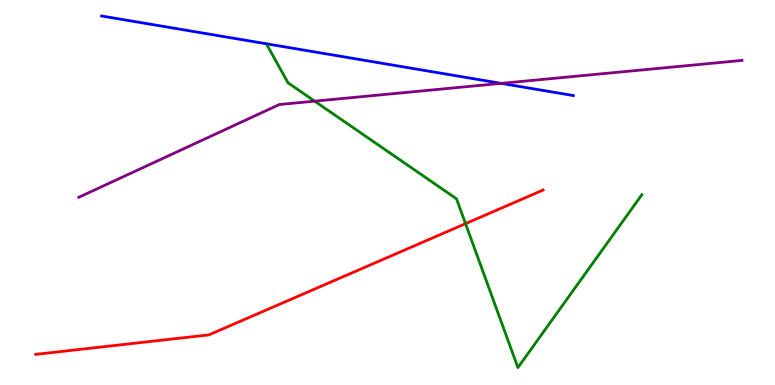[{'lines': ['blue', 'red'], 'intersections': []}, {'lines': ['green', 'red'], 'intersections': [{'x': 6.01, 'y': 4.19}]}, {'lines': ['purple', 'red'], 'intersections': []}, {'lines': ['blue', 'green'], 'intersections': []}, {'lines': ['blue', 'purple'], 'intersections': [{'x': 6.47, 'y': 7.83}]}, {'lines': ['green', 'purple'], 'intersections': [{'x': 4.06, 'y': 7.37}]}]